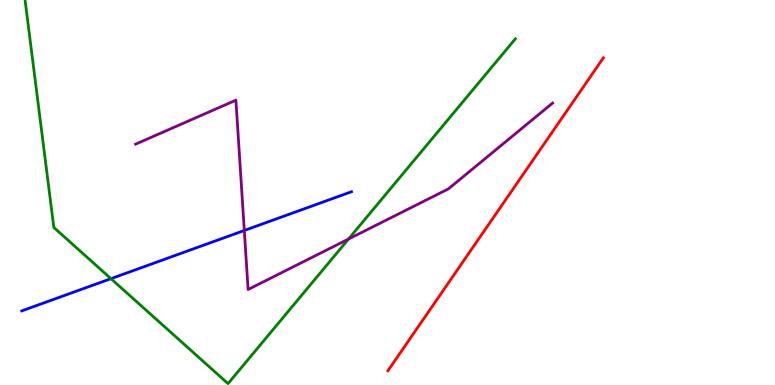[{'lines': ['blue', 'red'], 'intersections': []}, {'lines': ['green', 'red'], 'intersections': []}, {'lines': ['purple', 'red'], 'intersections': []}, {'lines': ['blue', 'green'], 'intersections': [{'x': 1.43, 'y': 2.76}]}, {'lines': ['blue', 'purple'], 'intersections': [{'x': 3.15, 'y': 4.01}]}, {'lines': ['green', 'purple'], 'intersections': [{'x': 4.5, 'y': 3.79}]}]